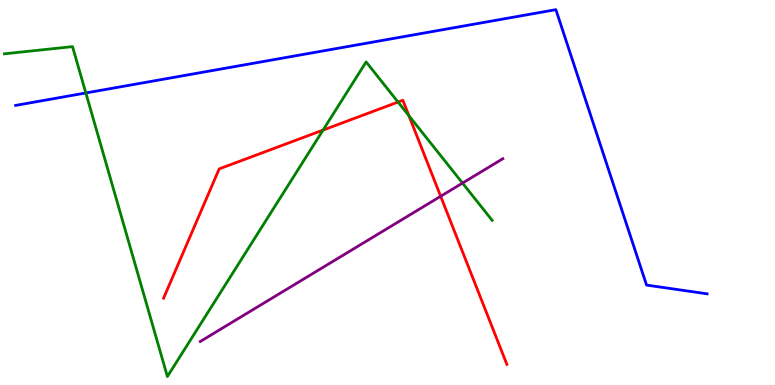[{'lines': ['blue', 'red'], 'intersections': []}, {'lines': ['green', 'red'], 'intersections': [{'x': 4.17, 'y': 6.62}, {'x': 5.14, 'y': 7.35}, {'x': 5.28, 'y': 6.99}]}, {'lines': ['purple', 'red'], 'intersections': [{'x': 5.69, 'y': 4.9}]}, {'lines': ['blue', 'green'], 'intersections': [{'x': 1.11, 'y': 7.59}]}, {'lines': ['blue', 'purple'], 'intersections': []}, {'lines': ['green', 'purple'], 'intersections': [{'x': 5.97, 'y': 5.24}]}]